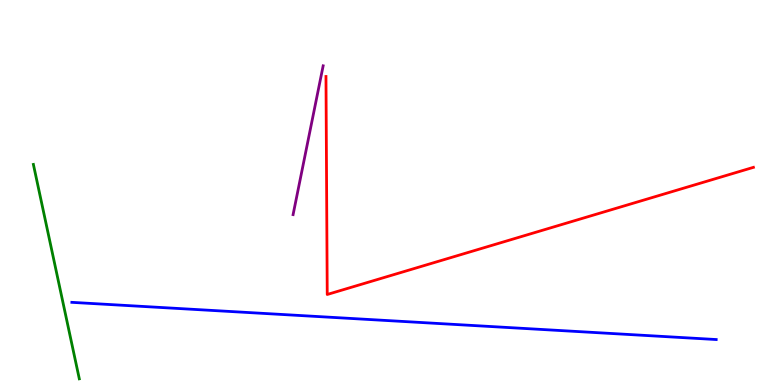[{'lines': ['blue', 'red'], 'intersections': []}, {'lines': ['green', 'red'], 'intersections': []}, {'lines': ['purple', 'red'], 'intersections': []}, {'lines': ['blue', 'green'], 'intersections': []}, {'lines': ['blue', 'purple'], 'intersections': []}, {'lines': ['green', 'purple'], 'intersections': []}]